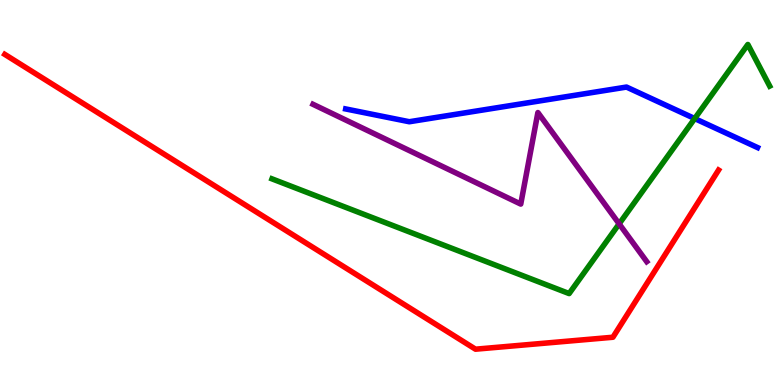[{'lines': ['blue', 'red'], 'intersections': []}, {'lines': ['green', 'red'], 'intersections': []}, {'lines': ['purple', 'red'], 'intersections': []}, {'lines': ['blue', 'green'], 'intersections': [{'x': 8.96, 'y': 6.92}]}, {'lines': ['blue', 'purple'], 'intersections': []}, {'lines': ['green', 'purple'], 'intersections': [{'x': 7.99, 'y': 4.19}]}]